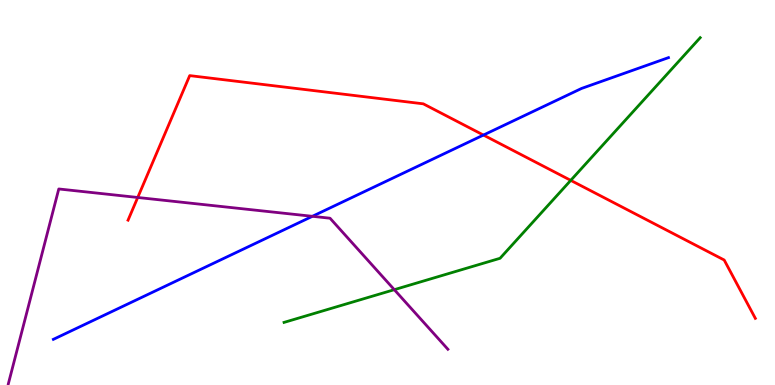[{'lines': ['blue', 'red'], 'intersections': [{'x': 6.24, 'y': 6.49}]}, {'lines': ['green', 'red'], 'intersections': [{'x': 7.36, 'y': 5.32}]}, {'lines': ['purple', 'red'], 'intersections': [{'x': 1.78, 'y': 4.87}]}, {'lines': ['blue', 'green'], 'intersections': []}, {'lines': ['blue', 'purple'], 'intersections': [{'x': 4.03, 'y': 4.38}]}, {'lines': ['green', 'purple'], 'intersections': [{'x': 5.09, 'y': 2.48}]}]